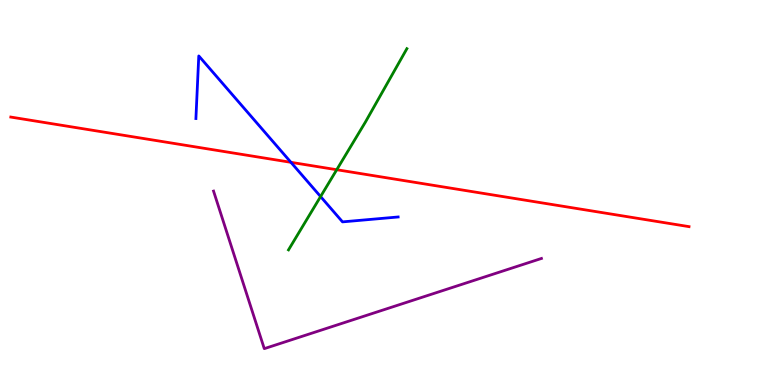[{'lines': ['blue', 'red'], 'intersections': [{'x': 3.75, 'y': 5.78}]}, {'lines': ['green', 'red'], 'intersections': [{'x': 4.35, 'y': 5.59}]}, {'lines': ['purple', 'red'], 'intersections': []}, {'lines': ['blue', 'green'], 'intersections': [{'x': 4.14, 'y': 4.89}]}, {'lines': ['blue', 'purple'], 'intersections': []}, {'lines': ['green', 'purple'], 'intersections': []}]